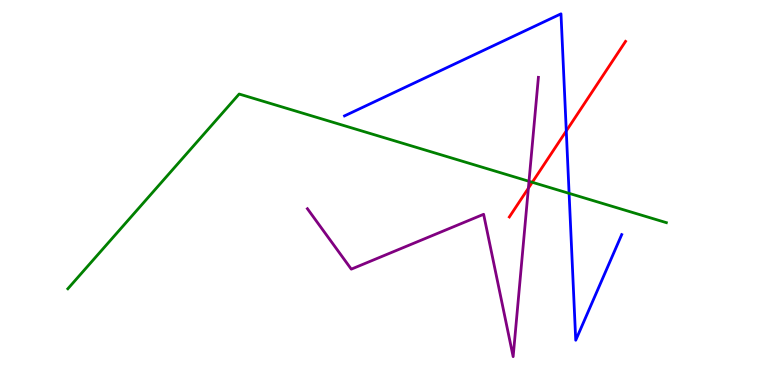[{'lines': ['blue', 'red'], 'intersections': [{'x': 7.31, 'y': 6.6}]}, {'lines': ['green', 'red'], 'intersections': [{'x': 6.87, 'y': 5.27}]}, {'lines': ['purple', 'red'], 'intersections': [{'x': 6.82, 'y': 5.11}]}, {'lines': ['blue', 'green'], 'intersections': [{'x': 7.34, 'y': 4.98}]}, {'lines': ['blue', 'purple'], 'intersections': []}, {'lines': ['green', 'purple'], 'intersections': [{'x': 6.83, 'y': 5.29}]}]